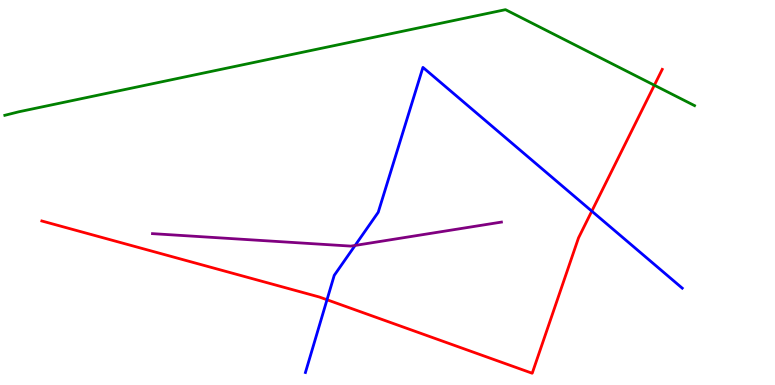[{'lines': ['blue', 'red'], 'intersections': [{'x': 4.22, 'y': 2.21}, {'x': 7.64, 'y': 4.52}]}, {'lines': ['green', 'red'], 'intersections': [{'x': 8.44, 'y': 7.79}]}, {'lines': ['purple', 'red'], 'intersections': []}, {'lines': ['blue', 'green'], 'intersections': []}, {'lines': ['blue', 'purple'], 'intersections': [{'x': 4.58, 'y': 3.63}]}, {'lines': ['green', 'purple'], 'intersections': []}]